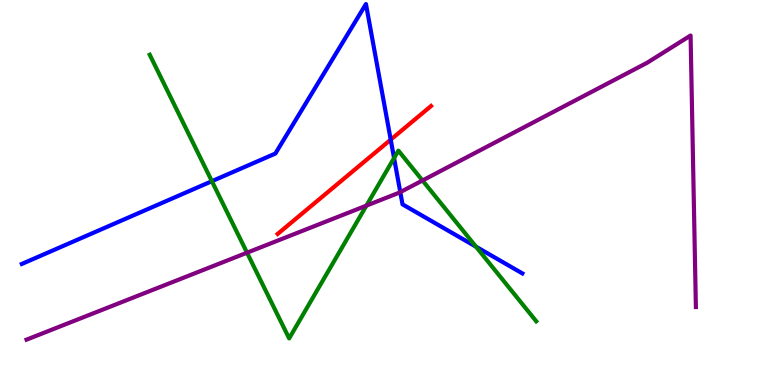[{'lines': ['blue', 'red'], 'intersections': [{'x': 5.04, 'y': 6.37}]}, {'lines': ['green', 'red'], 'intersections': []}, {'lines': ['purple', 'red'], 'intersections': []}, {'lines': ['blue', 'green'], 'intersections': [{'x': 2.73, 'y': 5.29}, {'x': 5.08, 'y': 5.89}, {'x': 6.14, 'y': 3.59}]}, {'lines': ['blue', 'purple'], 'intersections': [{'x': 5.17, 'y': 5.01}]}, {'lines': ['green', 'purple'], 'intersections': [{'x': 3.19, 'y': 3.44}, {'x': 4.73, 'y': 4.66}, {'x': 5.45, 'y': 5.31}]}]